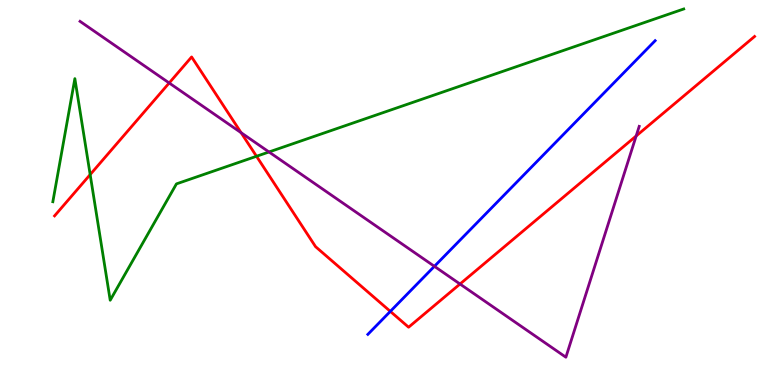[{'lines': ['blue', 'red'], 'intersections': [{'x': 5.04, 'y': 1.91}]}, {'lines': ['green', 'red'], 'intersections': [{'x': 1.16, 'y': 5.47}, {'x': 3.31, 'y': 5.94}]}, {'lines': ['purple', 'red'], 'intersections': [{'x': 2.18, 'y': 7.84}, {'x': 3.11, 'y': 6.55}, {'x': 5.94, 'y': 2.62}, {'x': 8.21, 'y': 6.47}]}, {'lines': ['blue', 'green'], 'intersections': []}, {'lines': ['blue', 'purple'], 'intersections': [{'x': 5.61, 'y': 3.08}]}, {'lines': ['green', 'purple'], 'intersections': [{'x': 3.47, 'y': 6.05}]}]